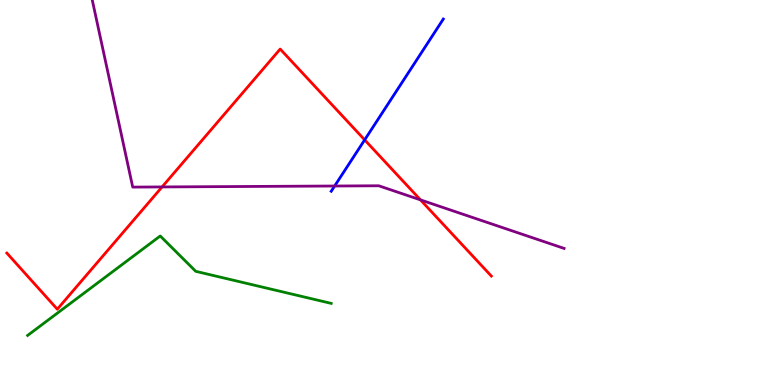[{'lines': ['blue', 'red'], 'intersections': [{'x': 4.71, 'y': 6.37}]}, {'lines': ['green', 'red'], 'intersections': []}, {'lines': ['purple', 'red'], 'intersections': [{'x': 2.09, 'y': 5.14}, {'x': 5.43, 'y': 4.81}]}, {'lines': ['blue', 'green'], 'intersections': []}, {'lines': ['blue', 'purple'], 'intersections': [{'x': 4.32, 'y': 5.17}]}, {'lines': ['green', 'purple'], 'intersections': []}]